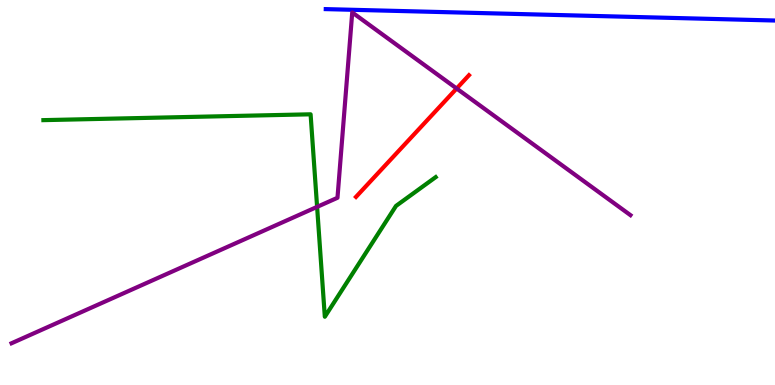[{'lines': ['blue', 'red'], 'intersections': []}, {'lines': ['green', 'red'], 'intersections': []}, {'lines': ['purple', 'red'], 'intersections': [{'x': 5.89, 'y': 7.7}]}, {'lines': ['blue', 'green'], 'intersections': []}, {'lines': ['blue', 'purple'], 'intersections': []}, {'lines': ['green', 'purple'], 'intersections': [{'x': 4.09, 'y': 4.63}]}]